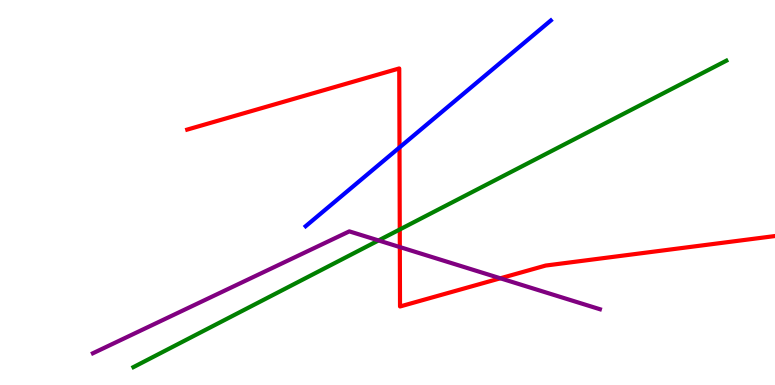[{'lines': ['blue', 'red'], 'intersections': [{'x': 5.15, 'y': 6.17}]}, {'lines': ['green', 'red'], 'intersections': [{'x': 5.16, 'y': 4.04}]}, {'lines': ['purple', 'red'], 'intersections': [{'x': 5.16, 'y': 3.58}, {'x': 6.46, 'y': 2.77}]}, {'lines': ['blue', 'green'], 'intersections': []}, {'lines': ['blue', 'purple'], 'intersections': []}, {'lines': ['green', 'purple'], 'intersections': [{'x': 4.88, 'y': 3.75}]}]